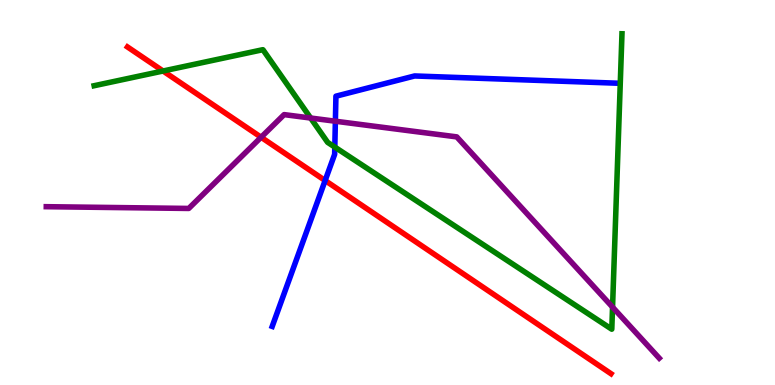[{'lines': ['blue', 'red'], 'intersections': [{'x': 4.2, 'y': 5.31}]}, {'lines': ['green', 'red'], 'intersections': [{'x': 2.1, 'y': 8.16}]}, {'lines': ['purple', 'red'], 'intersections': [{'x': 3.37, 'y': 6.43}]}, {'lines': ['blue', 'green'], 'intersections': [{'x': 4.32, 'y': 6.18}]}, {'lines': ['blue', 'purple'], 'intersections': [{'x': 4.33, 'y': 6.85}]}, {'lines': ['green', 'purple'], 'intersections': [{'x': 4.01, 'y': 6.93}, {'x': 7.9, 'y': 2.02}]}]